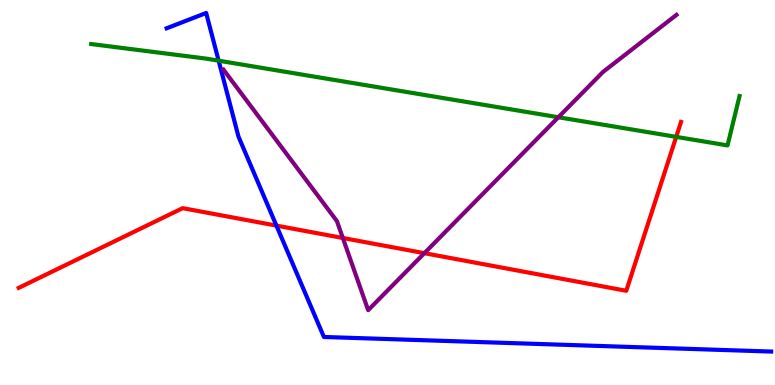[{'lines': ['blue', 'red'], 'intersections': [{'x': 3.57, 'y': 4.14}]}, {'lines': ['green', 'red'], 'intersections': [{'x': 8.73, 'y': 6.44}]}, {'lines': ['purple', 'red'], 'intersections': [{'x': 4.42, 'y': 3.82}, {'x': 5.48, 'y': 3.42}]}, {'lines': ['blue', 'green'], 'intersections': [{'x': 2.82, 'y': 8.42}]}, {'lines': ['blue', 'purple'], 'intersections': []}, {'lines': ['green', 'purple'], 'intersections': [{'x': 7.2, 'y': 6.95}]}]